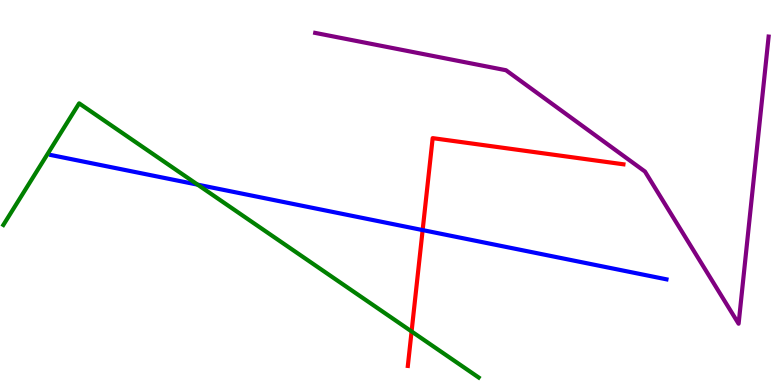[{'lines': ['blue', 'red'], 'intersections': [{'x': 5.45, 'y': 4.02}]}, {'lines': ['green', 'red'], 'intersections': [{'x': 5.31, 'y': 1.39}]}, {'lines': ['purple', 'red'], 'intersections': []}, {'lines': ['blue', 'green'], 'intersections': [{'x': 2.55, 'y': 5.2}]}, {'lines': ['blue', 'purple'], 'intersections': []}, {'lines': ['green', 'purple'], 'intersections': []}]